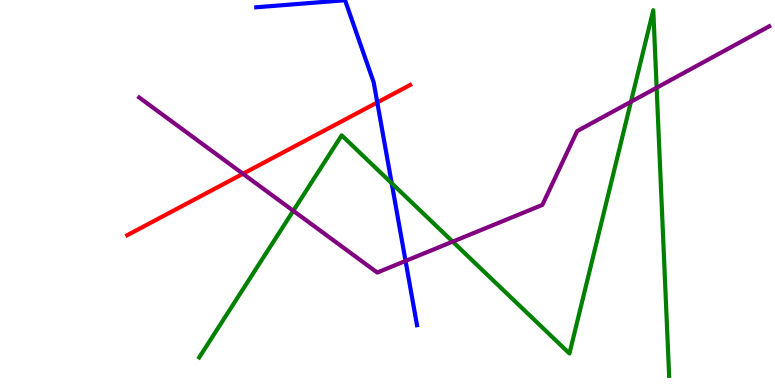[{'lines': ['blue', 'red'], 'intersections': [{'x': 4.87, 'y': 7.34}]}, {'lines': ['green', 'red'], 'intersections': []}, {'lines': ['purple', 'red'], 'intersections': [{'x': 3.13, 'y': 5.49}]}, {'lines': ['blue', 'green'], 'intersections': [{'x': 5.05, 'y': 5.24}]}, {'lines': ['blue', 'purple'], 'intersections': [{'x': 5.23, 'y': 3.22}]}, {'lines': ['green', 'purple'], 'intersections': [{'x': 3.78, 'y': 4.52}, {'x': 5.84, 'y': 3.72}, {'x': 8.14, 'y': 7.36}, {'x': 8.47, 'y': 7.72}]}]